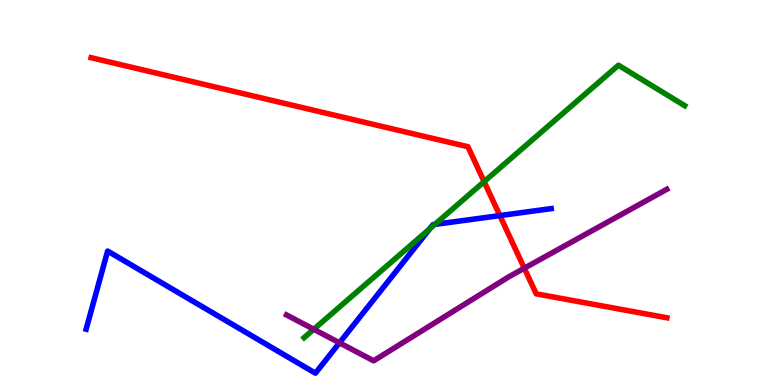[{'lines': ['blue', 'red'], 'intersections': [{'x': 6.45, 'y': 4.4}]}, {'lines': ['green', 'red'], 'intersections': [{'x': 6.25, 'y': 5.28}]}, {'lines': ['purple', 'red'], 'intersections': [{'x': 6.77, 'y': 3.03}]}, {'lines': ['blue', 'green'], 'intersections': [{'x': 5.55, 'y': 4.06}, {'x': 5.61, 'y': 4.17}]}, {'lines': ['blue', 'purple'], 'intersections': [{'x': 4.38, 'y': 1.1}]}, {'lines': ['green', 'purple'], 'intersections': [{'x': 4.05, 'y': 1.45}]}]